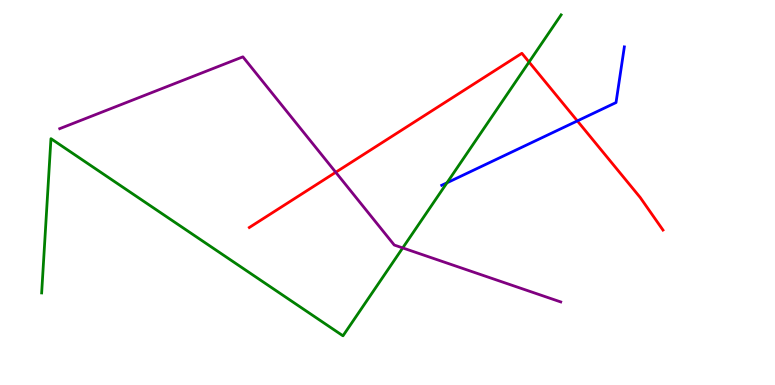[{'lines': ['blue', 'red'], 'intersections': [{'x': 7.45, 'y': 6.86}]}, {'lines': ['green', 'red'], 'intersections': [{'x': 6.83, 'y': 8.39}]}, {'lines': ['purple', 'red'], 'intersections': [{'x': 4.33, 'y': 5.53}]}, {'lines': ['blue', 'green'], 'intersections': [{'x': 5.77, 'y': 5.25}]}, {'lines': ['blue', 'purple'], 'intersections': []}, {'lines': ['green', 'purple'], 'intersections': [{'x': 5.2, 'y': 3.56}]}]